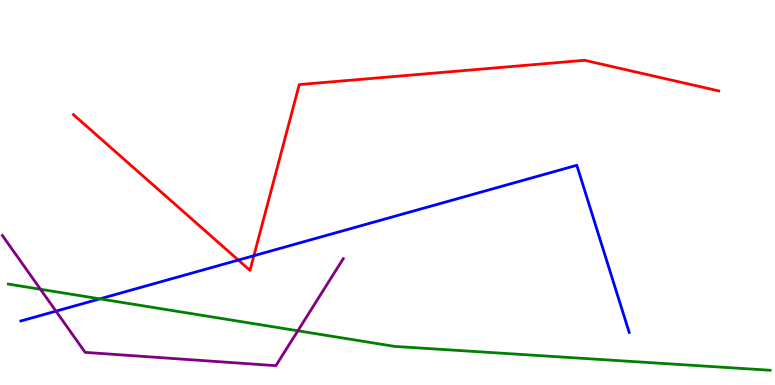[{'lines': ['blue', 'red'], 'intersections': [{'x': 3.07, 'y': 3.24}, {'x': 3.28, 'y': 3.36}]}, {'lines': ['green', 'red'], 'intersections': []}, {'lines': ['purple', 'red'], 'intersections': []}, {'lines': ['blue', 'green'], 'intersections': [{'x': 1.29, 'y': 2.24}]}, {'lines': ['blue', 'purple'], 'intersections': [{'x': 0.722, 'y': 1.92}]}, {'lines': ['green', 'purple'], 'intersections': [{'x': 0.522, 'y': 2.49}, {'x': 3.84, 'y': 1.41}]}]